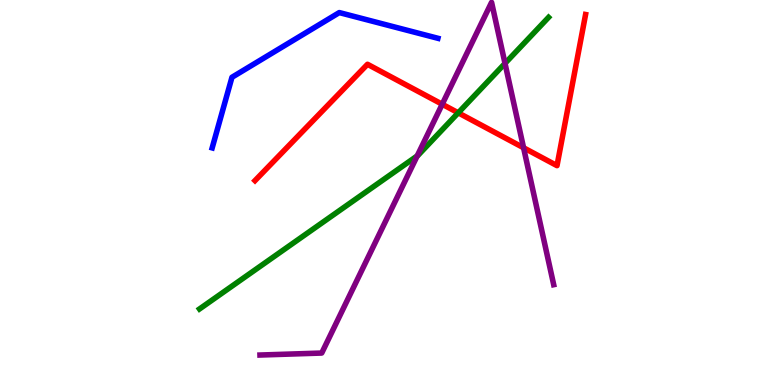[{'lines': ['blue', 'red'], 'intersections': []}, {'lines': ['green', 'red'], 'intersections': [{'x': 5.91, 'y': 7.07}]}, {'lines': ['purple', 'red'], 'intersections': [{'x': 5.71, 'y': 7.29}, {'x': 6.76, 'y': 6.16}]}, {'lines': ['blue', 'green'], 'intersections': []}, {'lines': ['blue', 'purple'], 'intersections': []}, {'lines': ['green', 'purple'], 'intersections': [{'x': 5.38, 'y': 5.95}, {'x': 6.52, 'y': 8.35}]}]